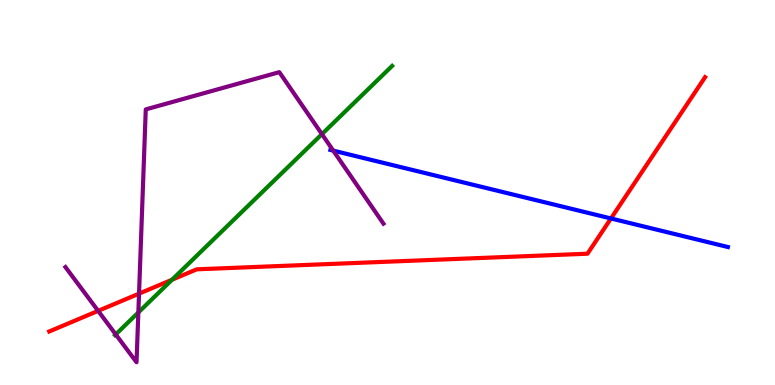[{'lines': ['blue', 'red'], 'intersections': [{'x': 7.88, 'y': 4.33}]}, {'lines': ['green', 'red'], 'intersections': [{'x': 2.22, 'y': 2.73}]}, {'lines': ['purple', 'red'], 'intersections': [{'x': 1.27, 'y': 1.93}, {'x': 1.79, 'y': 2.37}]}, {'lines': ['blue', 'green'], 'intersections': []}, {'lines': ['blue', 'purple'], 'intersections': [{'x': 4.3, 'y': 6.09}]}, {'lines': ['green', 'purple'], 'intersections': [{'x': 1.49, 'y': 1.31}, {'x': 1.79, 'y': 1.88}, {'x': 4.15, 'y': 6.52}]}]